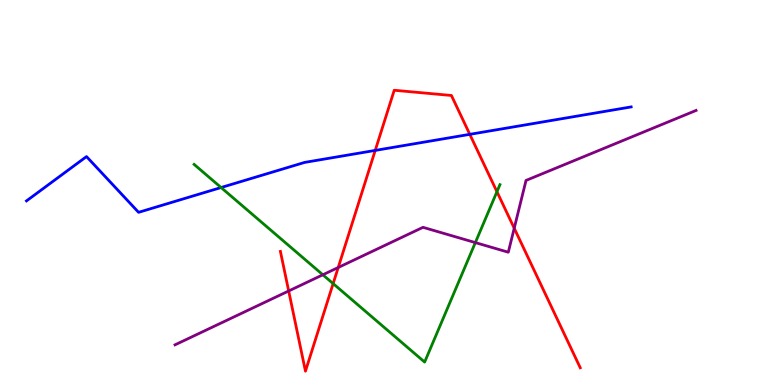[{'lines': ['blue', 'red'], 'intersections': [{'x': 4.84, 'y': 6.09}, {'x': 6.06, 'y': 6.51}]}, {'lines': ['green', 'red'], 'intersections': [{'x': 4.3, 'y': 2.63}, {'x': 6.41, 'y': 5.02}]}, {'lines': ['purple', 'red'], 'intersections': [{'x': 3.72, 'y': 2.44}, {'x': 4.36, 'y': 3.05}, {'x': 6.64, 'y': 4.07}]}, {'lines': ['blue', 'green'], 'intersections': [{'x': 2.85, 'y': 5.13}]}, {'lines': ['blue', 'purple'], 'intersections': []}, {'lines': ['green', 'purple'], 'intersections': [{'x': 4.17, 'y': 2.86}, {'x': 6.13, 'y': 3.7}]}]